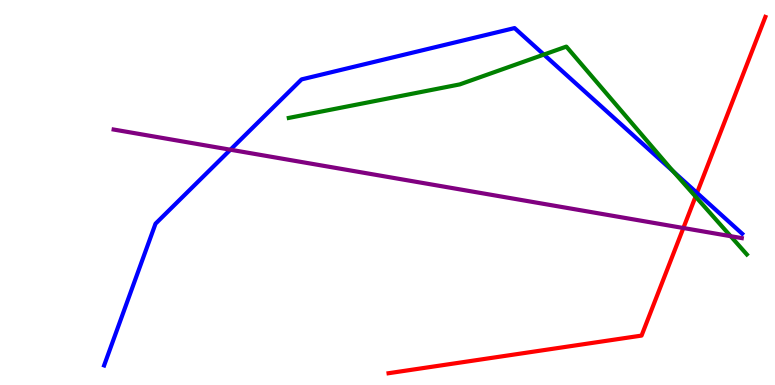[{'lines': ['blue', 'red'], 'intersections': [{'x': 8.99, 'y': 4.99}]}, {'lines': ['green', 'red'], 'intersections': [{'x': 8.98, 'y': 4.89}]}, {'lines': ['purple', 'red'], 'intersections': [{'x': 8.82, 'y': 4.08}]}, {'lines': ['blue', 'green'], 'intersections': [{'x': 7.02, 'y': 8.58}, {'x': 8.69, 'y': 5.54}]}, {'lines': ['blue', 'purple'], 'intersections': [{'x': 2.97, 'y': 6.11}]}, {'lines': ['green', 'purple'], 'intersections': [{'x': 9.43, 'y': 3.87}]}]